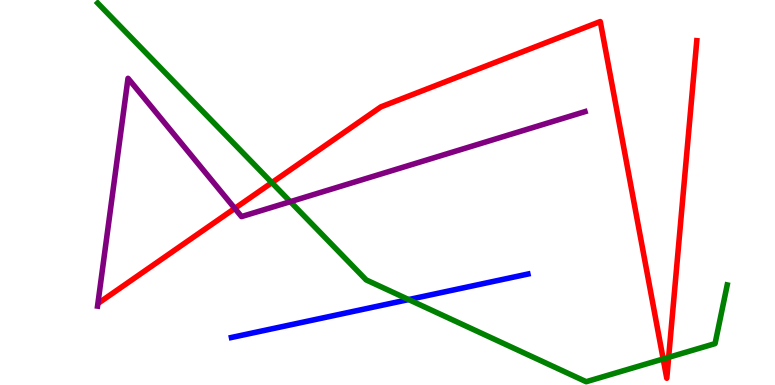[{'lines': ['blue', 'red'], 'intersections': []}, {'lines': ['green', 'red'], 'intersections': [{'x': 3.51, 'y': 5.26}, {'x': 8.56, 'y': 0.676}, {'x': 8.63, 'y': 0.718}]}, {'lines': ['purple', 'red'], 'intersections': [{'x': 3.03, 'y': 4.59}]}, {'lines': ['blue', 'green'], 'intersections': [{'x': 5.27, 'y': 2.22}]}, {'lines': ['blue', 'purple'], 'intersections': []}, {'lines': ['green', 'purple'], 'intersections': [{'x': 3.75, 'y': 4.76}]}]